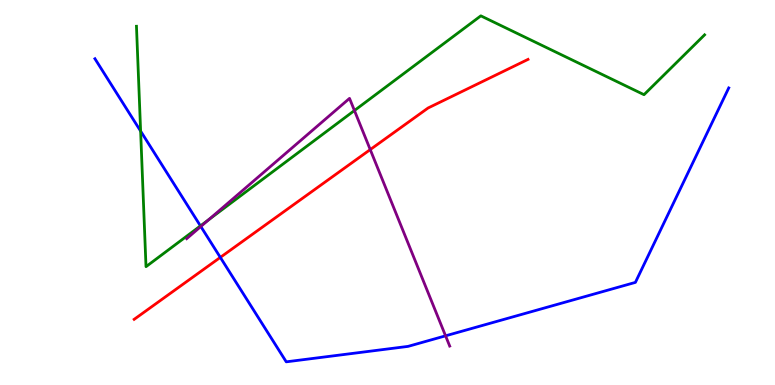[{'lines': ['blue', 'red'], 'intersections': [{'x': 2.84, 'y': 3.31}]}, {'lines': ['green', 'red'], 'intersections': []}, {'lines': ['purple', 'red'], 'intersections': [{'x': 4.78, 'y': 6.11}]}, {'lines': ['blue', 'green'], 'intersections': [{'x': 1.81, 'y': 6.59}, {'x': 2.59, 'y': 4.13}]}, {'lines': ['blue', 'purple'], 'intersections': [{'x': 2.59, 'y': 4.12}, {'x': 5.75, 'y': 1.28}]}, {'lines': ['green', 'purple'], 'intersections': [{'x': 2.69, 'y': 4.29}, {'x': 4.57, 'y': 7.13}]}]